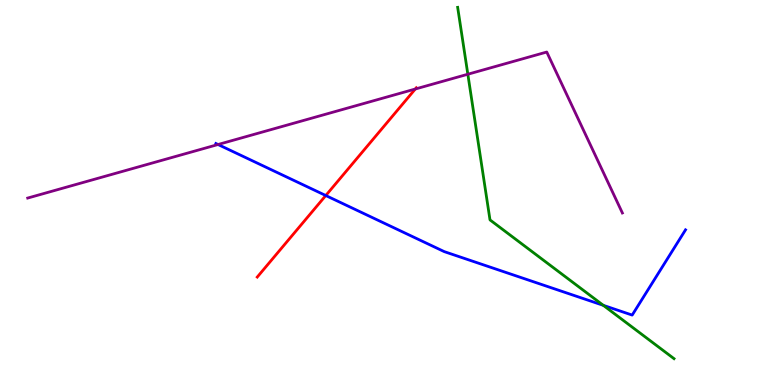[{'lines': ['blue', 'red'], 'intersections': [{'x': 4.2, 'y': 4.92}]}, {'lines': ['green', 'red'], 'intersections': []}, {'lines': ['purple', 'red'], 'intersections': [{'x': 5.36, 'y': 7.69}]}, {'lines': ['blue', 'green'], 'intersections': [{'x': 7.78, 'y': 2.07}]}, {'lines': ['blue', 'purple'], 'intersections': [{'x': 2.81, 'y': 6.25}]}, {'lines': ['green', 'purple'], 'intersections': [{'x': 6.04, 'y': 8.07}]}]